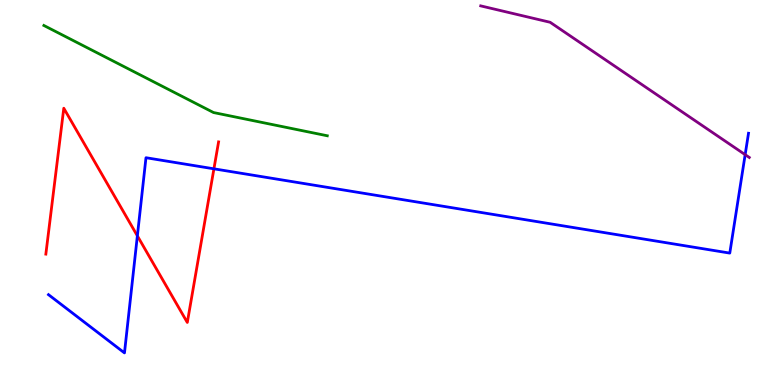[{'lines': ['blue', 'red'], 'intersections': [{'x': 1.77, 'y': 3.87}, {'x': 2.76, 'y': 5.62}]}, {'lines': ['green', 'red'], 'intersections': []}, {'lines': ['purple', 'red'], 'intersections': []}, {'lines': ['blue', 'green'], 'intersections': []}, {'lines': ['blue', 'purple'], 'intersections': [{'x': 9.61, 'y': 5.98}]}, {'lines': ['green', 'purple'], 'intersections': []}]